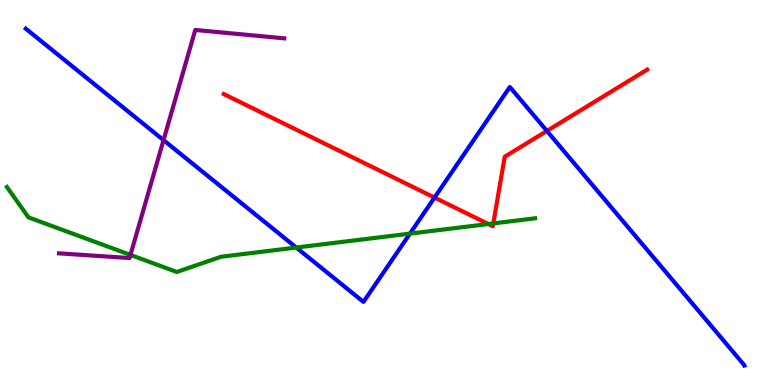[{'lines': ['blue', 'red'], 'intersections': [{'x': 5.61, 'y': 4.87}, {'x': 7.06, 'y': 6.6}]}, {'lines': ['green', 'red'], 'intersections': [{'x': 6.3, 'y': 4.18}, {'x': 6.36, 'y': 4.2}]}, {'lines': ['purple', 'red'], 'intersections': []}, {'lines': ['blue', 'green'], 'intersections': [{'x': 3.82, 'y': 3.57}, {'x': 5.29, 'y': 3.93}]}, {'lines': ['blue', 'purple'], 'intersections': [{'x': 2.11, 'y': 6.36}]}, {'lines': ['green', 'purple'], 'intersections': [{'x': 1.68, 'y': 3.38}]}]